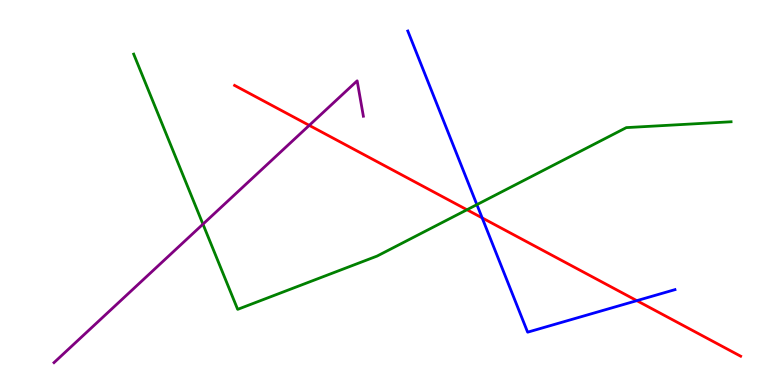[{'lines': ['blue', 'red'], 'intersections': [{'x': 6.22, 'y': 4.34}, {'x': 8.22, 'y': 2.19}]}, {'lines': ['green', 'red'], 'intersections': [{'x': 6.03, 'y': 4.55}]}, {'lines': ['purple', 'red'], 'intersections': [{'x': 3.99, 'y': 6.74}]}, {'lines': ['blue', 'green'], 'intersections': [{'x': 6.15, 'y': 4.68}]}, {'lines': ['blue', 'purple'], 'intersections': []}, {'lines': ['green', 'purple'], 'intersections': [{'x': 2.62, 'y': 4.18}]}]